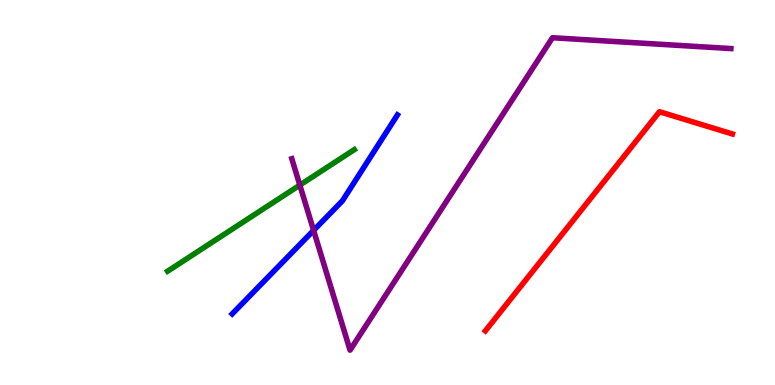[{'lines': ['blue', 'red'], 'intersections': []}, {'lines': ['green', 'red'], 'intersections': []}, {'lines': ['purple', 'red'], 'intersections': []}, {'lines': ['blue', 'green'], 'intersections': []}, {'lines': ['blue', 'purple'], 'intersections': [{'x': 4.05, 'y': 4.02}]}, {'lines': ['green', 'purple'], 'intersections': [{'x': 3.87, 'y': 5.19}]}]